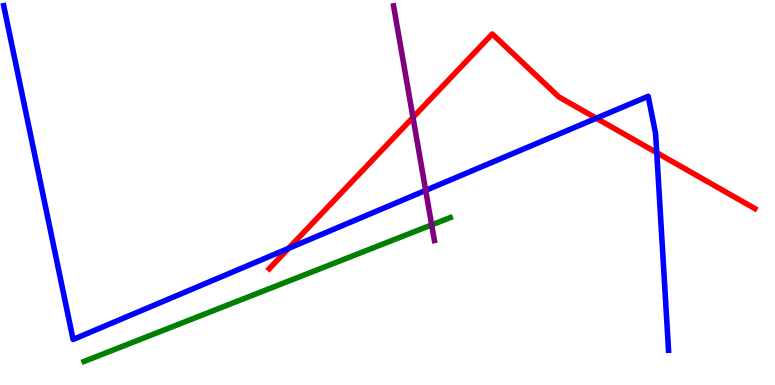[{'lines': ['blue', 'red'], 'intersections': [{'x': 3.72, 'y': 3.55}, {'x': 7.69, 'y': 6.93}, {'x': 8.47, 'y': 6.03}]}, {'lines': ['green', 'red'], 'intersections': []}, {'lines': ['purple', 'red'], 'intersections': [{'x': 5.33, 'y': 6.95}]}, {'lines': ['blue', 'green'], 'intersections': []}, {'lines': ['blue', 'purple'], 'intersections': [{'x': 5.49, 'y': 5.05}]}, {'lines': ['green', 'purple'], 'intersections': [{'x': 5.57, 'y': 4.16}]}]